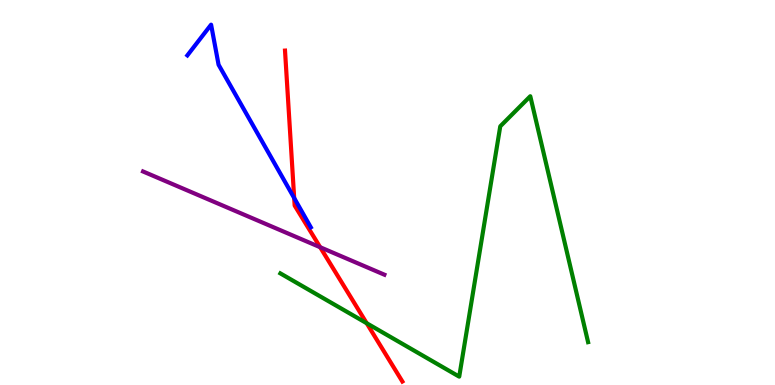[{'lines': ['blue', 'red'], 'intersections': [{'x': 3.8, 'y': 4.86}]}, {'lines': ['green', 'red'], 'intersections': [{'x': 4.73, 'y': 1.6}]}, {'lines': ['purple', 'red'], 'intersections': [{'x': 4.13, 'y': 3.58}]}, {'lines': ['blue', 'green'], 'intersections': []}, {'lines': ['blue', 'purple'], 'intersections': []}, {'lines': ['green', 'purple'], 'intersections': []}]